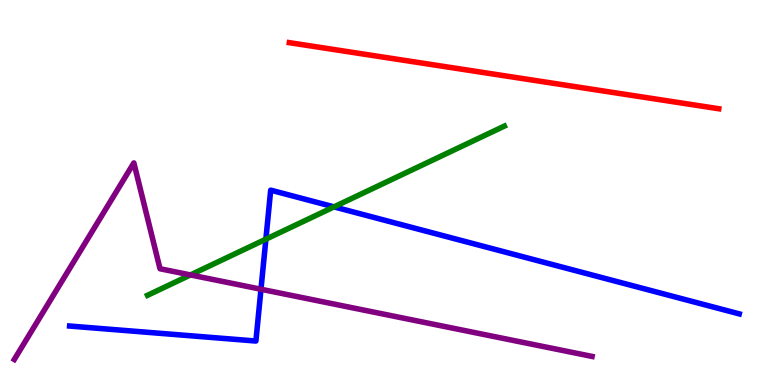[{'lines': ['blue', 'red'], 'intersections': []}, {'lines': ['green', 'red'], 'intersections': []}, {'lines': ['purple', 'red'], 'intersections': []}, {'lines': ['blue', 'green'], 'intersections': [{'x': 3.43, 'y': 3.79}, {'x': 4.31, 'y': 4.63}]}, {'lines': ['blue', 'purple'], 'intersections': [{'x': 3.37, 'y': 2.49}]}, {'lines': ['green', 'purple'], 'intersections': [{'x': 2.46, 'y': 2.86}]}]